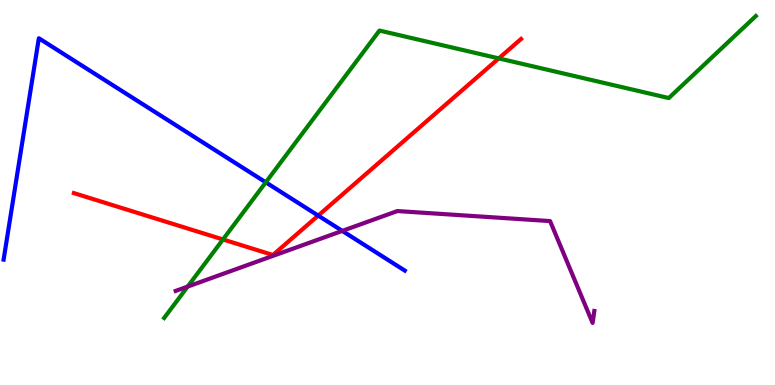[{'lines': ['blue', 'red'], 'intersections': [{'x': 4.11, 'y': 4.4}]}, {'lines': ['green', 'red'], 'intersections': [{'x': 2.88, 'y': 3.78}, {'x': 6.44, 'y': 8.48}]}, {'lines': ['purple', 'red'], 'intersections': []}, {'lines': ['blue', 'green'], 'intersections': [{'x': 3.43, 'y': 5.26}]}, {'lines': ['blue', 'purple'], 'intersections': [{'x': 4.42, 'y': 4.0}]}, {'lines': ['green', 'purple'], 'intersections': [{'x': 2.42, 'y': 2.56}]}]